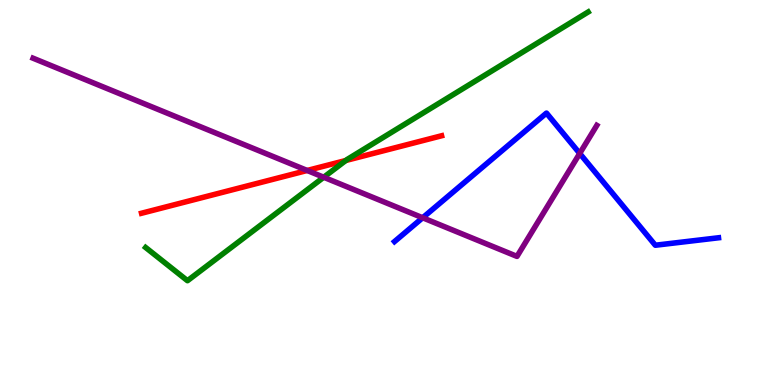[{'lines': ['blue', 'red'], 'intersections': []}, {'lines': ['green', 'red'], 'intersections': [{'x': 4.46, 'y': 5.83}]}, {'lines': ['purple', 'red'], 'intersections': [{'x': 3.96, 'y': 5.57}]}, {'lines': ['blue', 'green'], 'intersections': []}, {'lines': ['blue', 'purple'], 'intersections': [{'x': 5.45, 'y': 4.34}, {'x': 7.48, 'y': 6.01}]}, {'lines': ['green', 'purple'], 'intersections': [{'x': 4.18, 'y': 5.4}]}]